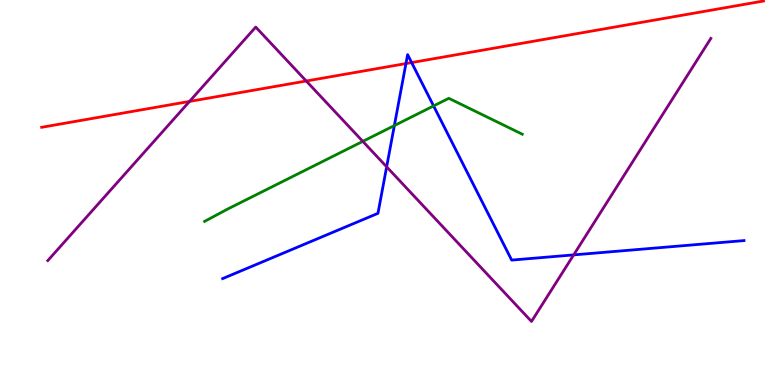[{'lines': ['blue', 'red'], 'intersections': [{'x': 5.24, 'y': 8.35}, {'x': 5.31, 'y': 8.37}]}, {'lines': ['green', 'red'], 'intersections': []}, {'lines': ['purple', 'red'], 'intersections': [{'x': 2.45, 'y': 7.37}, {'x': 3.95, 'y': 7.9}]}, {'lines': ['blue', 'green'], 'intersections': [{'x': 5.09, 'y': 6.74}, {'x': 5.59, 'y': 7.25}]}, {'lines': ['blue', 'purple'], 'intersections': [{'x': 4.99, 'y': 5.67}, {'x': 7.4, 'y': 3.38}]}, {'lines': ['green', 'purple'], 'intersections': [{'x': 4.68, 'y': 6.33}]}]